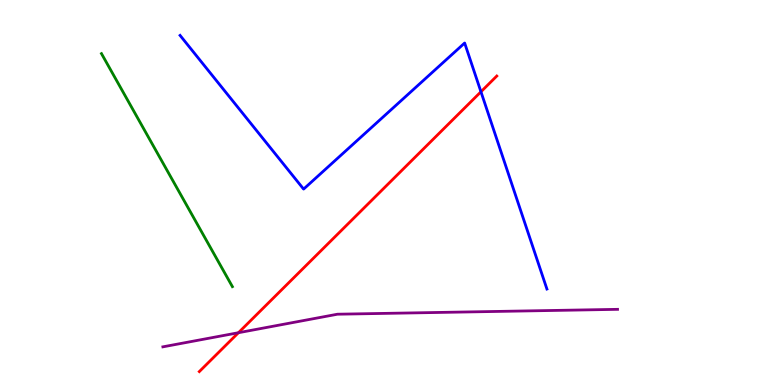[{'lines': ['blue', 'red'], 'intersections': [{'x': 6.21, 'y': 7.62}]}, {'lines': ['green', 'red'], 'intersections': []}, {'lines': ['purple', 'red'], 'intersections': [{'x': 3.08, 'y': 1.36}]}, {'lines': ['blue', 'green'], 'intersections': []}, {'lines': ['blue', 'purple'], 'intersections': []}, {'lines': ['green', 'purple'], 'intersections': []}]